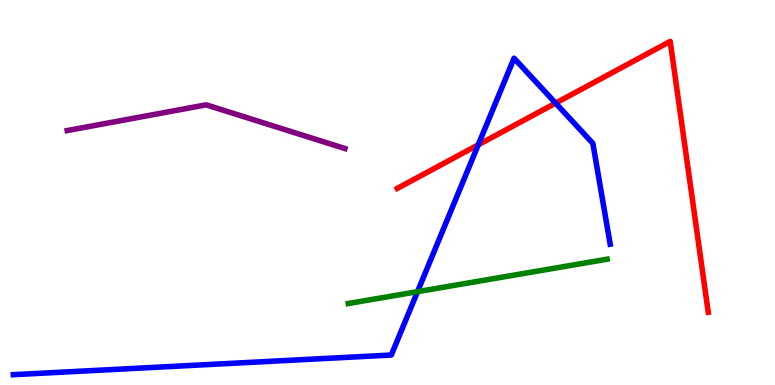[{'lines': ['blue', 'red'], 'intersections': [{'x': 6.17, 'y': 6.24}, {'x': 7.17, 'y': 7.32}]}, {'lines': ['green', 'red'], 'intersections': []}, {'lines': ['purple', 'red'], 'intersections': []}, {'lines': ['blue', 'green'], 'intersections': [{'x': 5.39, 'y': 2.42}]}, {'lines': ['blue', 'purple'], 'intersections': []}, {'lines': ['green', 'purple'], 'intersections': []}]